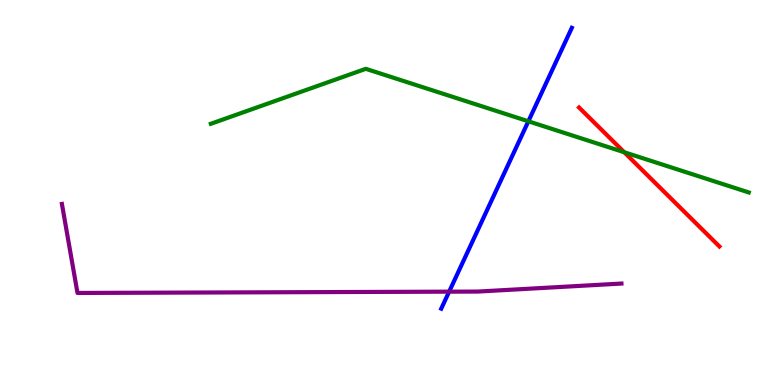[{'lines': ['blue', 'red'], 'intersections': []}, {'lines': ['green', 'red'], 'intersections': [{'x': 8.05, 'y': 6.05}]}, {'lines': ['purple', 'red'], 'intersections': []}, {'lines': ['blue', 'green'], 'intersections': [{'x': 6.82, 'y': 6.85}]}, {'lines': ['blue', 'purple'], 'intersections': [{'x': 5.8, 'y': 2.42}]}, {'lines': ['green', 'purple'], 'intersections': []}]